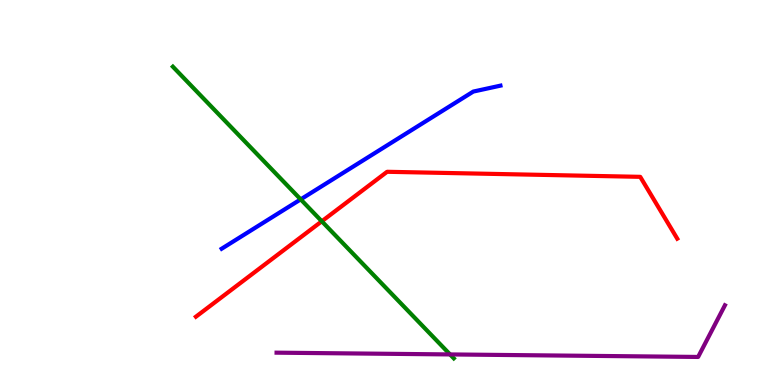[{'lines': ['blue', 'red'], 'intersections': []}, {'lines': ['green', 'red'], 'intersections': [{'x': 4.15, 'y': 4.25}]}, {'lines': ['purple', 'red'], 'intersections': []}, {'lines': ['blue', 'green'], 'intersections': [{'x': 3.88, 'y': 4.82}]}, {'lines': ['blue', 'purple'], 'intersections': []}, {'lines': ['green', 'purple'], 'intersections': [{'x': 5.81, 'y': 0.794}]}]